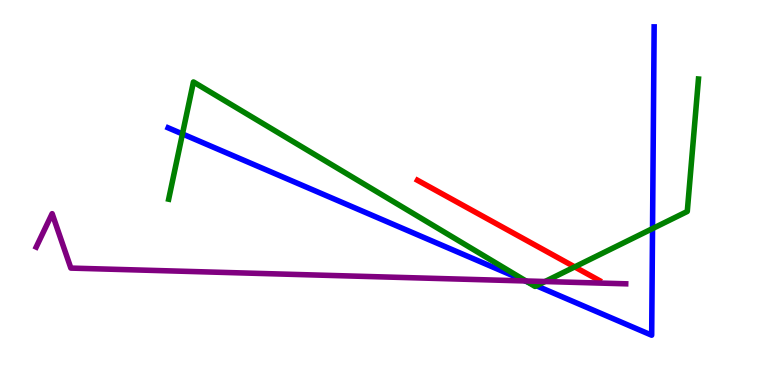[{'lines': ['blue', 'red'], 'intersections': []}, {'lines': ['green', 'red'], 'intersections': [{'x': 7.42, 'y': 3.07}]}, {'lines': ['purple', 'red'], 'intersections': []}, {'lines': ['blue', 'green'], 'intersections': [{'x': 2.35, 'y': 6.52}, {'x': 6.81, 'y': 2.67}, {'x': 6.92, 'y': 2.58}, {'x': 8.42, 'y': 4.06}]}, {'lines': ['blue', 'purple'], 'intersections': [{'x': 6.78, 'y': 2.7}]}, {'lines': ['green', 'purple'], 'intersections': [{'x': 6.79, 'y': 2.7}, {'x': 7.03, 'y': 2.69}]}]